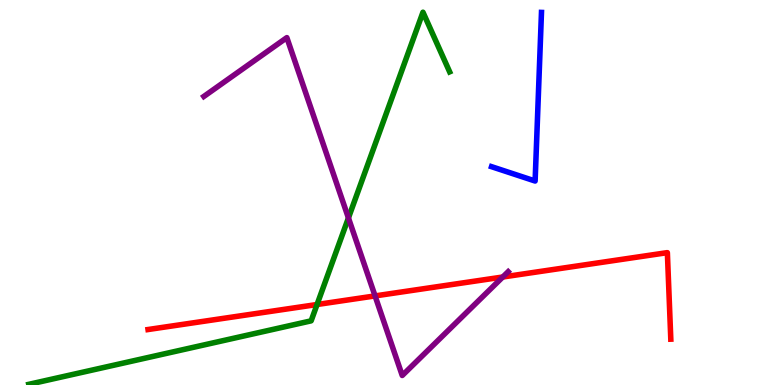[{'lines': ['blue', 'red'], 'intersections': []}, {'lines': ['green', 'red'], 'intersections': [{'x': 4.09, 'y': 2.09}]}, {'lines': ['purple', 'red'], 'intersections': [{'x': 4.84, 'y': 2.31}, {'x': 6.49, 'y': 2.81}]}, {'lines': ['blue', 'green'], 'intersections': []}, {'lines': ['blue', 'purple'], 'intersections': []}, {'lines': ['green', 'purple'], 'intersections': [{'x': 4.5, 'y': 4.34}]}]